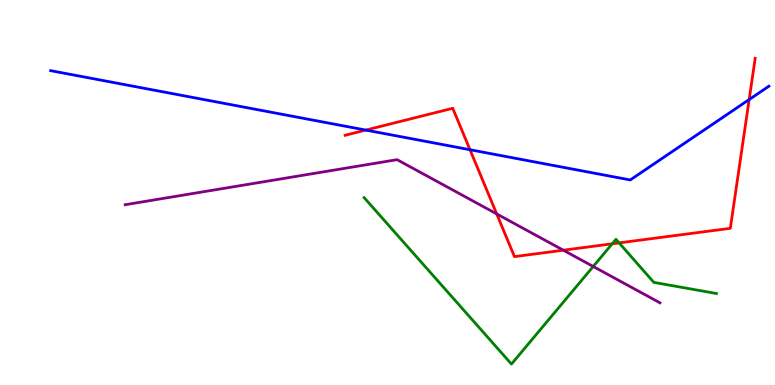[{'lines': ['blue', 'red'], 'intersections': [{'x': 4.72, 'y': 6.62}, {'x': 6.06, 'y': 6.11}, {'x': 9.67, 'y': 7.41}]}, {'lines': ['green', 'red'], 'intersections': [{'x': 7.9, 'y': 3.67}, {'x': 7.99, 'y': 3.69}]}, {'lines': ['purple', 'red'], 'intersections': [{'x': 6.41, 'y': 4.44}, {'x': 7.27, 'y': 3.5}]}, {'lines': ['blue', 'green'], 'intersections': []}, {'lines': ['blue', 'purple'], 'intersections': []}, {'lines': ['green', 'purple'], 'intersections': [{'x': 7.65, 'y': 3.08}]}]